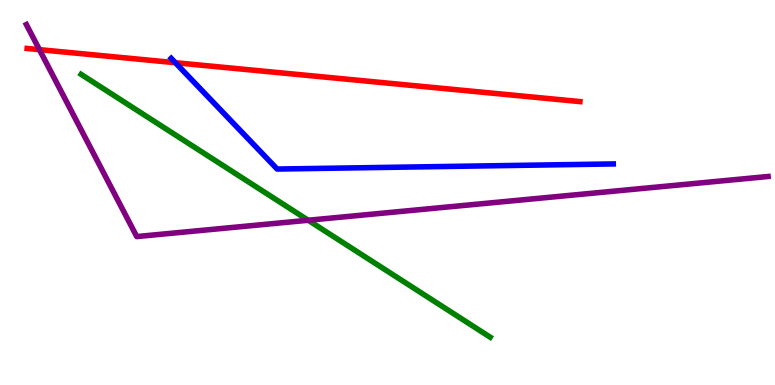[{'lines': ['blue', 'red'], 'intersections': [{'x': 2.26, 'y': 8.37}]}, {'lines': ['green', 'red'], 'intersections': []}, {'lines': ['purple', 'red'], 'intersections': [{'x': 0.509, 'y': 8.71}]}, {'lines': ['blue', 'green'], 'intersections': []}, {'lines': ['blue', 'purple'], 'intersections': []}, {'lines': ['green', 'purple'], 'intersections': [{'x': 3.98, 'y': 4.28}]}]